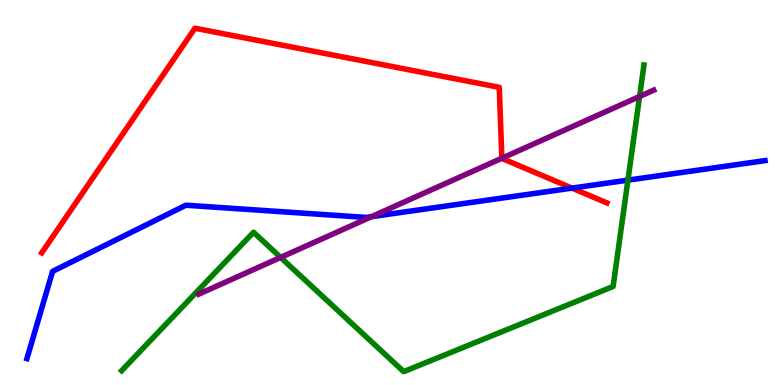[{'lines': ['blue', 'red'], 'intersections': [{'x': 7.38, 'y': 5.11}]}, {'lines': ['green', 'red'], 'intersections': []}, {'lines': ['purple', 'red'], 'intersections': [{'x': 6.48, 'y': 5.89}]}, {'lines': ['blue', 'green'], 'intersections': [{'x': 8.1, 'y': 5.32}]}, {'lines': ['blue', 'purple'], 'intersections': [{'x': 4.79, 'y': 4.37}]}, {'lines': ['green', 'purple'], 'intersections': [{'x': 3.62, 'y': 3.31}, {'x': 8.25, 'y': 7.49}]}]